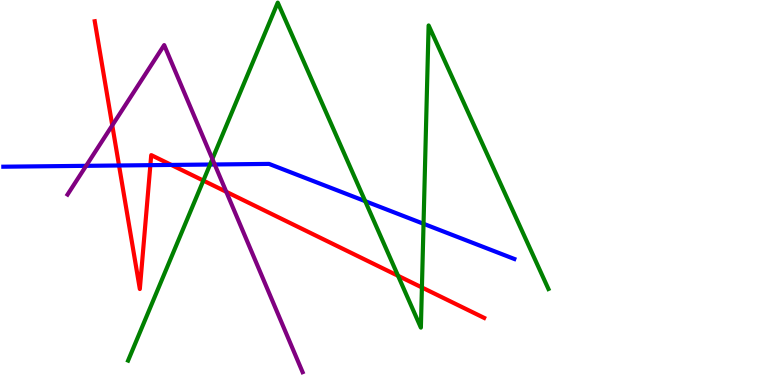[{'lines': ['blue', 'red'], 'intersections': [{'x': 1.54, 'y': 5.7}, {'x': 1.94, 'y': 5.71}, {'x': 2.21, 'y': 5.72}]}, {'lines': ['green', 'red'], 'intersections': [{'x': 2.62, 'y': 5.31}, {'x': 5.14, 'y': 2.84}, {'x': 5.44, 'y': 2.53}]}, {'lines': ['purple', 'red'], 'intersections': [{'x': 1.45, 'y': 6.74}, {'x': 2.92, 'y': 5.02}]}, {'lines': ['blue', 'green'], 'intersections': [{'x': 2.71, 'y': 5.73}, {'x': 4.71, 'y': 4.78}, {'x': 5.47, 'y': 4.19}]}, {'lines': ['blue', 'purple'], 'intersections': [{'x': 1.11, 'y': 5.69}, {'x': 2.77, 'y': 5.73}]}, {'lines': ['green', 'purple'], 'intersections': [{'x': 2.74, 'y': 5.87}]}]